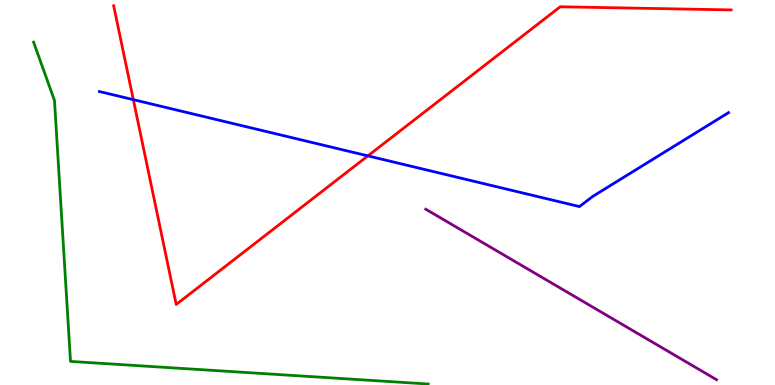[{'lines': ['blue', 'red'], 'intersections': [{'x': 1.72, 'y': 7.41}, {'x': 4.75, 'y': 5.95}]}, {'lines': ['green', 'red'], 'intersections': []}, {'lines': ['purple', 'red'], 'intersections': []}, {'lines': ['blue', 'green'], 'intersections': []}, {'lines': ['blue', 'purple'], 'intersections': []}, {'lines': ['green', 'purple'], 'intersections': []}]